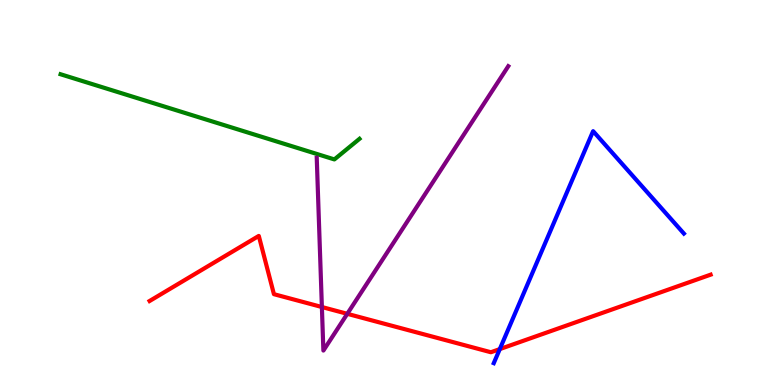[{'lines': ['blue', 'red'], 'intersections': [{'x': 6.45, 'y': 0.932}]}, {'lines': ['green', 'red'], 'intersections': []}, {'lines': ['purple', 'red'], 'intersections': [{'x': 4.15, 'y': 2.03}, {'x': 4.48, 'y': 1.85}]}, {'lines': ['blue', 'green'], 'intersections': []}, {'lines': ['blue', 'purple'], 'intersections': []}, {'lines': ['green', 'purple'], 'intersections': []}]